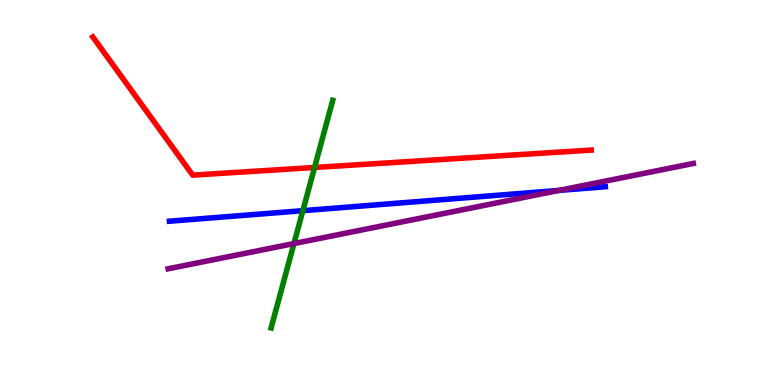[{'lines': ['blue', 'red'], 'intersections': []}, {'lines': ['green', 'red'], 'intersections': [{'x': 4.06, 'y': 5.65}]}, {'lines': ['purple', 'red'], 'intersections': []}, {'lines': ['blue', 'green'], 'intersections': [{'x': 3.91, 'y': 4.53}]}, {'lines': ['blue', 'purple'], 'intersections': [{'x': 7.21, 'y': 5.05}]}, {'lines': ['green', 'purple'], 'intersections': [{'x': 3.79, 'y': 3.67}]}]